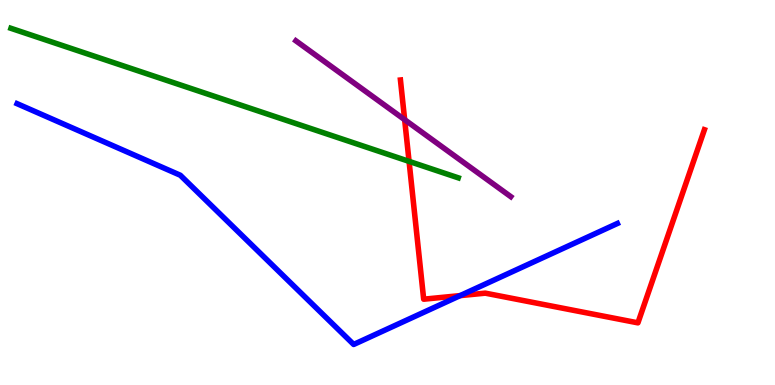[{'lines': ['blue', 'red'], 'intersections': [{'x': 5.94, 'y': 2.32}]}, {'lines': ['green', 'red'], 'intersections': [{'x': 5.28, 'y': 5.81}]}, {'lines': ['purple', 'red'], 'intersections': [{'x': 5.22, 'y': 6.89}]}, {'lines': ['blue', 'green'], 'intersections': []}, {'lines': ['blue', 'purple'], 'intersections': []}, {'lines': ['green', 'purple'], 'intersections': []}]